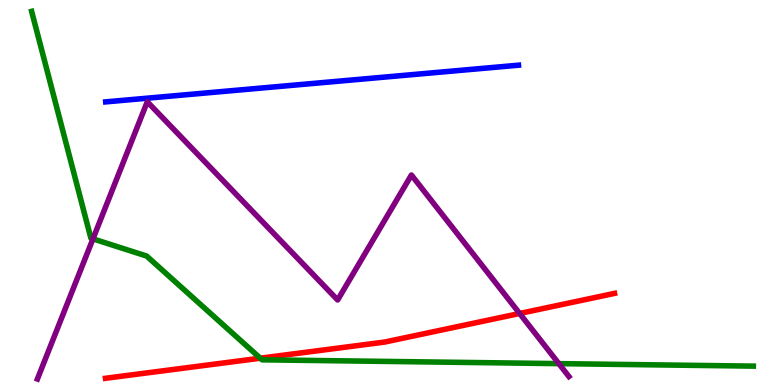[{'lines': ['blue', 'red'], 'intersections': []}, {'lines': ['green', 'red'], 'intersections': [{'x': 3.36, 'y': 0.696}]}, {'lines': ['purple', 'red'], 'intersections': [{'x': 6.71, 'y': 1.86}]}, {'lines': ['blue', 'green'], 'intersections': []}, {'lines': ['blue', 'purple'], 'intersections': []}, {'lines': ['green', 'purple'], 'intersections': [{'x': 1.2, 'y': 3.8}, {'x': 7.21, 'y': 0.555}]}]